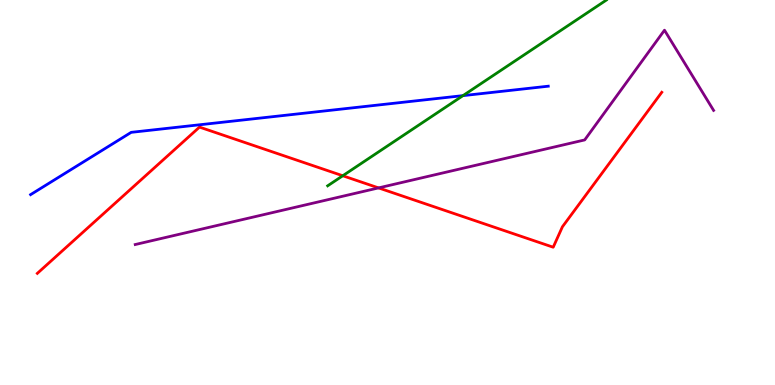[{'lines': ['blue', 'red'], 'intersections': []}, {'lines': ['green', 'red'], 'intersections': [{'x': 4.42, 'y': 5.44}]}, {'lines': ['purple', 'red'], 'intersections': [{'x': 4.88, 'y': 5.12}]}, {'lines': ['blue', 'green'], 'intersections': [{'x': 5.97, 'y': 7.52}]}, {'lines': ['blue', 'purple'], 'intersections': []}, {'lines': ['green', 'purple'], 'intersections': []}]